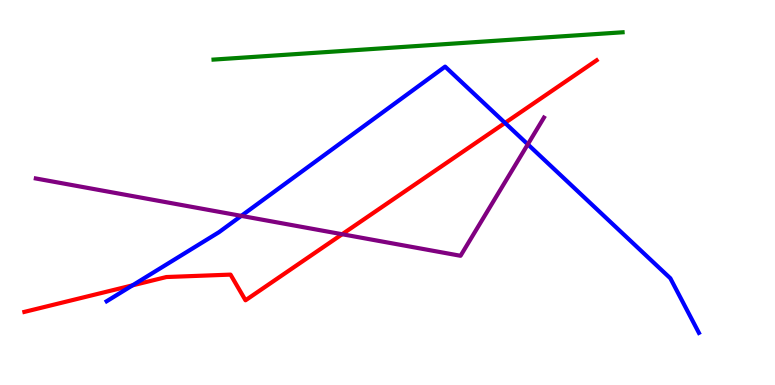[{'lines': ['blue', 'red'], 'intersections': [{'x': 1.71, 'y': 2.59}, {'x': 6.52, 'y': 6.81}]}, {'lines': ['green', 'red'], 'intersections': []}, {'lines': ['purple', 'red'], 'intersections': [{'x': 4.41, 'y': 3.92}]}, {'lines': ['blue', 'green'], 'intersections': []}, {'lines': ['blue', 'purple'], 'intersections': [{'x': 3.11, 'y': 4.39}, {'x': 6.81, 'y': 6.25}]}, {'lines': ['green', 'purple'], 'intersections': []}]